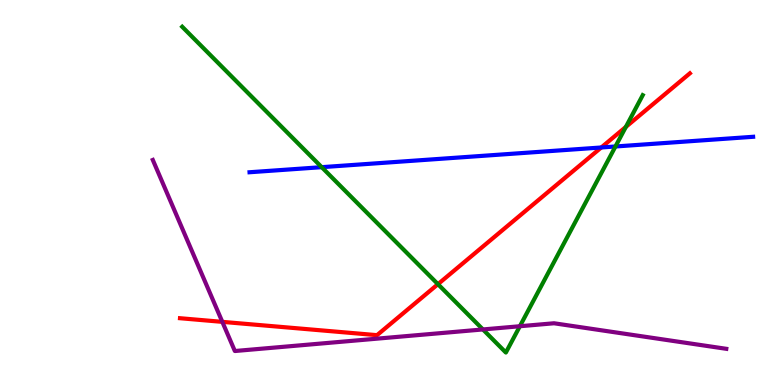[{'lines': ['blue', 'red'], 'intersections': [{'x': 7.76, 'y': 6.17}]}, {'lines': ['green', 'red'], 'intersections': [{'x': 5.65, 'y': 2.62}, {'x': 8.08, 'y': 6.7}]}, {'lines': ['purple', 'red'], 'intersections': [{'x': 2.87, 'y': 1.64}]}, {'lines': ['blue', 'green'], 'intersections': [{'x': 4.15, 'y': 5.66}, {'x': 7.94, 'y': 6.2}]}, {'lines': ['blue', 'purple'], 'intersections': []}, {'lines': ['green', 'purple'], 'intersections': [{'x': 6.23, 'y': 1.44}, {'x': 6.71, 'y': 1.53}]}]